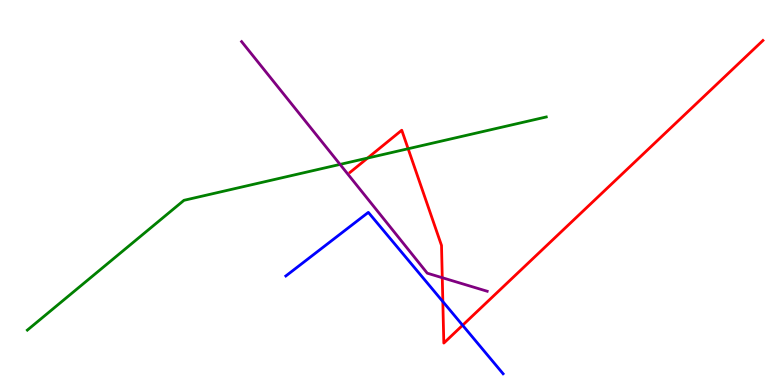[{'lines': ['blue', 'red'], 'intersections': [{'x': 5.71, 'y': 2.17}, {'x': 5.97, 'y': 1.55}]}, {'lines': ['green', 'red'], 'intersections': [{'x': 4.74, 'y': 5.89}, {'x': 5.27, 'y': 6.14}]}, {'lines': ['purple', 'red'], 'intersections': [{'x': 5.71, 'y': 2.79}]}, {'lines': ['blue', 'green'], 'intersections': []}, {'lines': ['blue', 'purple'], 'intersections': []}, {'lines': ['green', 'purple'], 'intersections': [{'x': 4.39, 'y': 5.73}]}]